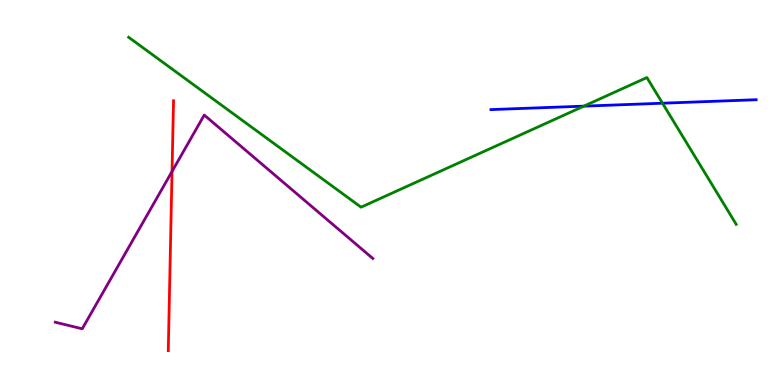[{'lines': ['blue', 'red'], 'intersections': []}, {'lines': ['green', 'red'], 'intersections': []}, {'lines': ['purple', 'red'], 'intersections': [{'x': 2.22, 'y': 5.55}]}, {'lines': ['blue', 'green'], 'intersections': [{'x': 7.53, 'y': 7.24}, {'x': 8.55, 'y': 7.32}]}, {'lines': ['blue', 'purple'], 'intersections': []}, {'lines': ['green', 'purple'], 'intersections': []}]